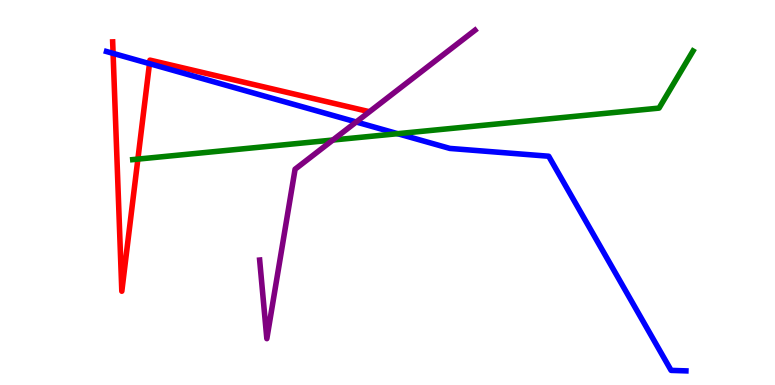[{'lines': ['blue', 'red'], 'intersections': [{'x': 1.46, 'y': 8.61}, {'x': 1.93, 'y': 8.35}]}, {'lines': ['green', 'red'], 'intersections': [{'x': 1.78, 'y': 5.87}]}, {'lines': ['purple', 'red'], 'intersections': []}, {'lines': ['blue', 'green'], 'intersections': [{'x': 5.13, 'y': 6.53}]}, {'lines': ['blue', 'purple'], 'intersections': [{'x': 4.6, 'y': 6.83}]}, {'lines': ['green', 'purple'], 'intersections': [{'x': 4.29, 'y': 6.36}]}]